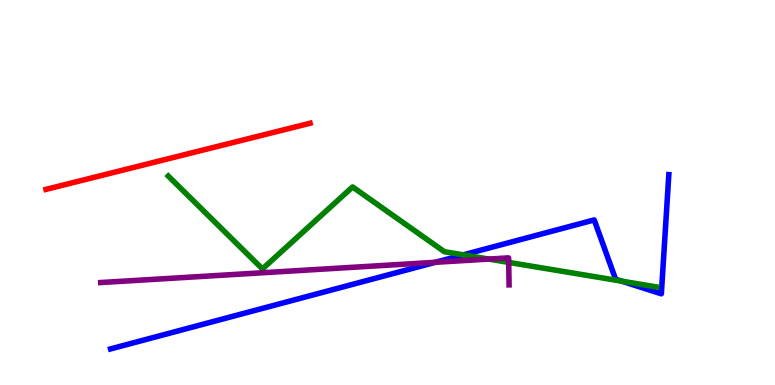[{'lines': ['blue', 'red'], 'intersections': []}, {'lines': ['green', 'red'], 'intersections': []}, {'lines': ['purple', 'red'], 'intersections': []}, {'lines': ['blue', 'green'], 'intersections': [{'x': 5.98, 'y': 3.38}, {'x': 8.02, 'y': 2.7}]}, {'lines': ['blue', 'purple'], 'intersections': [{'x': 5.62, 'y': 3.19}]}, {'lines': ['green', 'purple'], 'intersections': [{'x': 6.31, 'y': 3.27}, {'x': 6.56, 'y': 3.18}]}]